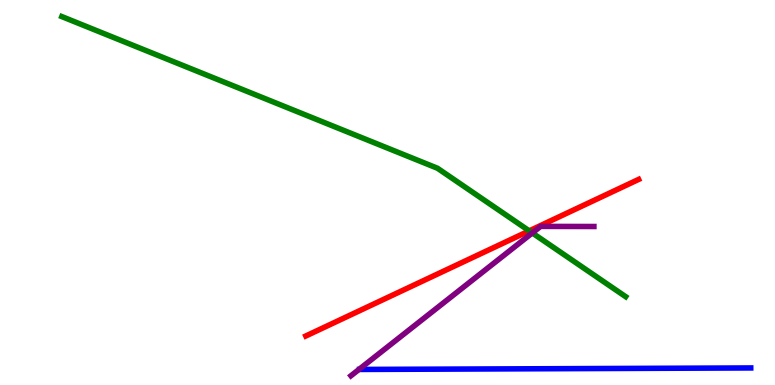[{'lines': ['blue', 'red'], 'intersections': []}, {'lines': ['green', 'red'], 'intersections': [{'x': 6.83, 'y': 4.0}]}, {'lines': ['purple', 'red'], 'intersections': []}, {'lines': ['blue', 'green'], 'intersections': []}, {'lines': ['blue', 'purple'], 'intersections': []}, {'lines': ['green', 'purple'], 'intersections': [{'x': 6.87, 'y': 3.95}]}]